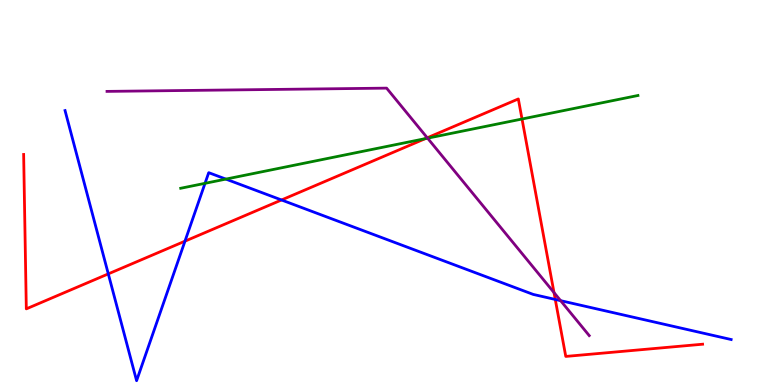[{'lines': ['blue', 'red'], 'intersections': [{'x': 1.4, 'y': 2.89}, {'x': 2.39, 'y': 3.74}, {'x': 3.63, 'y': 4.81}, {'x': 7.16, 'y': 2.22}]}, {'lines': ['green', 'red'], 'intersections': [{'x': 5.49, 'y': 6.4}, {'x': 6.74, 'y': 6.91}]}, {'lines': ['purple', 'red'], 'intersections': [{'x': 5.51, 'y': 6.42}, {'x': 7.15, 'y': 2.4}]}, {'lines': ['blue', 'green'], 'intersections': [{'x': 2.65, 'y': 5.24}, {'x': 2.91, 'y': 5.35}]}, {'lines': ['blue', 'purple'], 'intersections': [{'x': 7.23, 'y': 2.19}]}, {'lines': ['green', 'purple'], 'intersections': [{'x': 5.52, 'y': 6.41}]}]